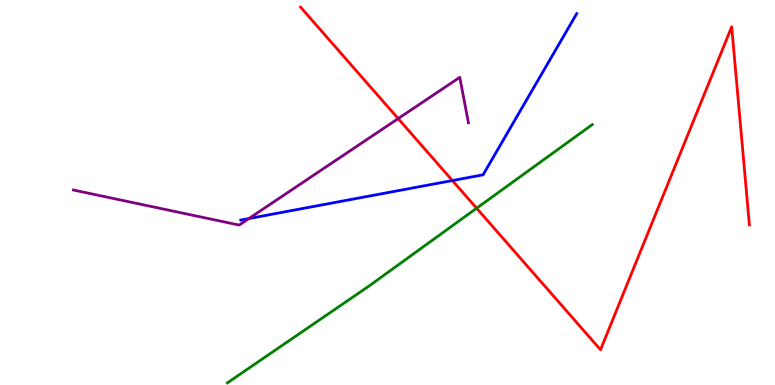[{'lines': ['blue', 'red'], 'intersections': [{'x': 5.84, 'y': 5.31}]}, {'lines': ['green', 'red'], 'intersections': [{'x': 6.15, 'y': 4.59}]}, {'lines': ['purple', 'red'], 'intersections': [{'x': 5.14, 'y': 6.92}]}, {'lines': ['blue', 'green'], 'intersections': []}, {'lines': ['blue', 'purple'], 'intersections': [{'x': 3.21, 'y': 4.32}]}, {'lines': ['green', 'purple'], 'intersections': []}]